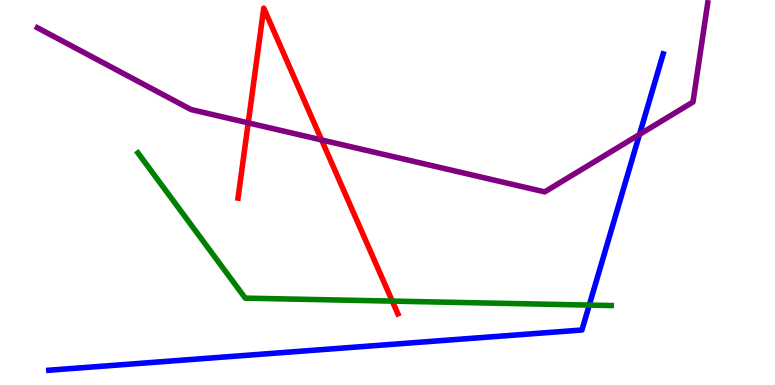[{'lines': ['blue', 'red'], 'intersections': []}, {'lines': ['green', 'red'], 'intersections': [{'x': 5.06, 'y': 2.18}]}, {'lines': ['purple', 'red'], 'intersections': [{'x': 3.2, 'y': 6.81}, {'x': 4.15, 'y': 6.37}]}, {'lines': ['blue', 'green'], 'intersections': [{'x': 7.6, 'y': 2.08}]}, {'lines': ['blue', 'purple'], 'intersections': [{'x': 8.25, 'y': 6.51}]}, {'lines': ['green', 'purple'], 'intersections': []}]